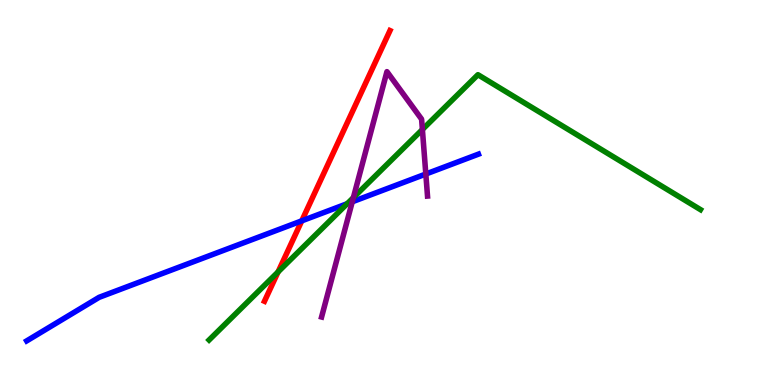[{'lines': ['blue', 'red'], 'intersections': [{'x': 3.89, 'y': 4.26}]}, {'lines': ['green', 'red'], 'intersections': [{'x': 3.59, 'y': 2.94}]}, {'lines': ['purple', 'red'], 'intersections': []}, {'lines': ['blue', 'green'], 'intersections': [{'x': 4.48, 'y': 4.71}]}, {'lines': ['blue', 'purple'], 'intersections': [{'x': 4.55, 'y': 4.76}, {'x': 5.49, 'y': 5.48}]}, {'lines': ['green', 'purple'], 'intersections': [{'x': 4.56, 'y': 4.87}, {'x': 5.45, 'y': 6.64}]}]